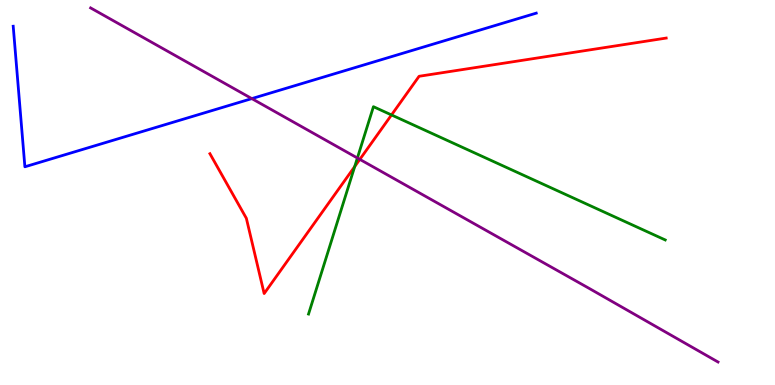[{'lines': ['blue', 'red'], 'intersections': []}, {'lines': ['green', 'red'], 'intersections': [{'x': 4.58, 'y': 5.67}, {'x': 5.05, 'y': 7.01}]}, {'lines': ['purple', 'red'], 'intersections': [{'x': 4.64, 'y': 5.86}]}, {'lines': ['blue', 'green'], 'intersections': []}, {'lines': ['blue', 'purple'], 'intersections': [{'x': 3.25, 'y': 7.44}]}, {'lines': ['green', 'purple'], 'intersections': [{'x': 4.61, 'y': 5.9}]}]